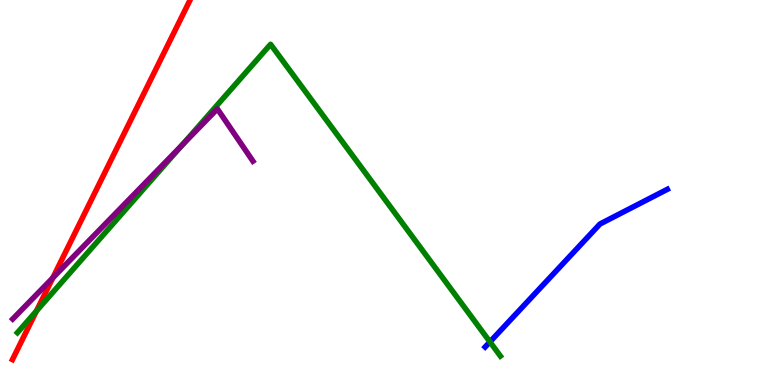[{'lines': ['blue', 'red'], 'intersections': []}, {'lines': ['green', 'red'], 'intersections': [{'x': 0.47, 'y': 1.92}]}, {'lines': ['purple', 'red'], 'intersections': [{'x': 0.682, 'y': 2.78}]}, {'lines': ['blue', 'green'], 'intersections': [{'x': 6.32, 'y': 1.12}]}, {'lines': ['blue', 'purple'], 'intersections': []}, {'lines': ['green', 'purple'], 'intersections': [{'x': 2.35, 'y': 6.23}]}]